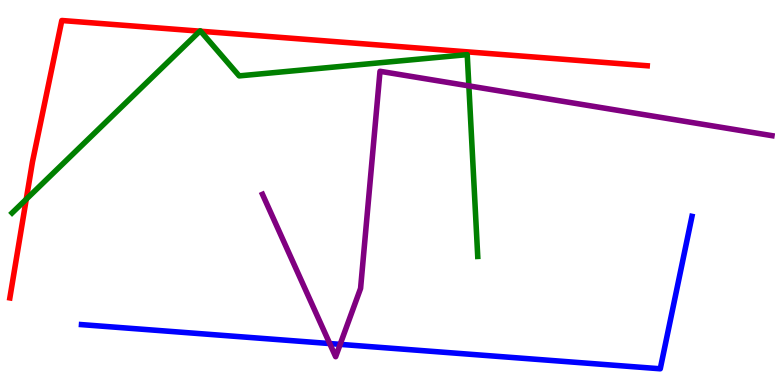[{'lines': ['blue', 'red'], 'intersections': []}, {'lines': ['green', 'red'], 'intersections': [{'x': 0.339, 'y': 4.83}, {'x': 2.58, 'y': 9.19}, {'x': 2.59, 'y': 9.19}]}, {'lines': ['purple', 'red'], 'intersections': []}, {'lines': ['blue', 'green'], 'intersections': []}, {'lines': ['blue', 'purple'], 'intersections': [{'x': 4.25, 'y': 1.08}, {'x': 4.39, 'y': 1.06}]}, {'lines': ['green', 'purple'], 'intersections': [{'x': 6.05, 'y': 7.77}]}]